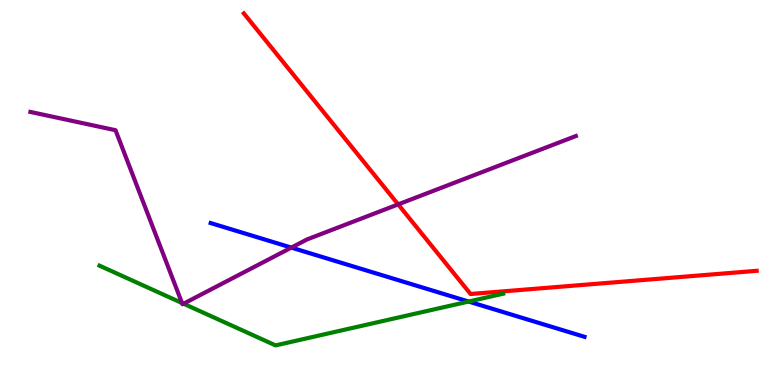[{'lines': ['blue', 'red'], 'intersections': []}, {'lines': ['green', 'red'], 'intersections': []}, {'lines': ['purple', 'red'], 'intersections': [{'x': 5.14, 'y': 4.69}]}, {'lines': ['blue', 'green'], 'intersections': [{'x': 6.05, 'y': 2.17}]}, {'lines': ['blue', 'purple'], 'intersections': [{'x': 3.76, 'y': 3.57}]}, {'lines': ['green', 'purple'], 'intersections': [{'x': 2.35, 'y': 2.13}, {'x': 2.37, 'y': 2.11}]}]